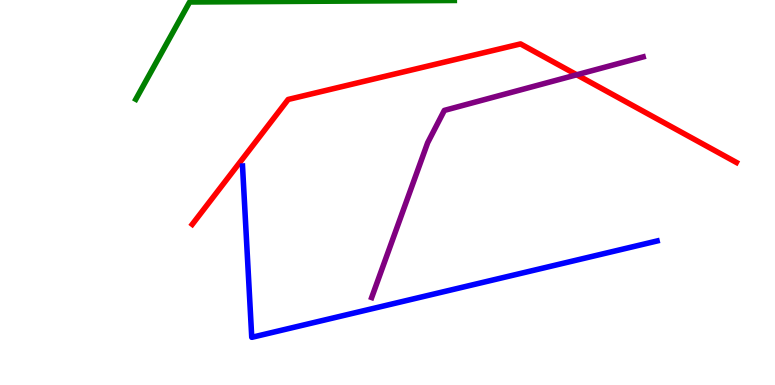[{'lines': ['blue', 'red'], 'intersections': []}, {'lines': ['green', 'red'], 'intersections': []}, {'lines': ['purple', 'red'], 'intersections': [{'x': 7.44, 'y': 8.06}]}, {'lines': ['blue', 'green'], 'intersections': []}, {'lines': ['blue', 'purple'], 'intersections': []}, {'lines': ['green', 'purple'], 'intersections': []}]